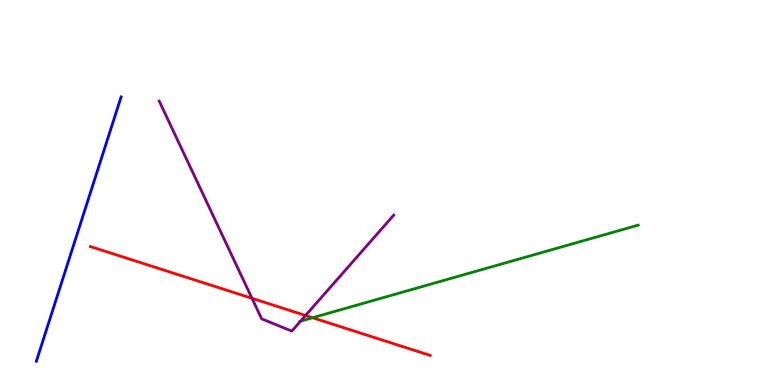[{'lines': ['blue', 'red'], 'intersections': []}, {'lines': ['green', 'red'], 'intersections': [{'x': 4.03, 'y': 1.75}]}, {'lines': ['purple', 'red'], 'intersections': [{'x': 3.25, 'y': 2.25}, {'x': 3.94, 'y': 1.81}]}, {'lines': ['blue', 'green'], 'intersections': []}, {'lines': ['blue', 'purple'], 'intersections': []}, {'lines': ['green', 'purple'], 'intersections': [{'x': 3.88, 'y': 1.66}]}]